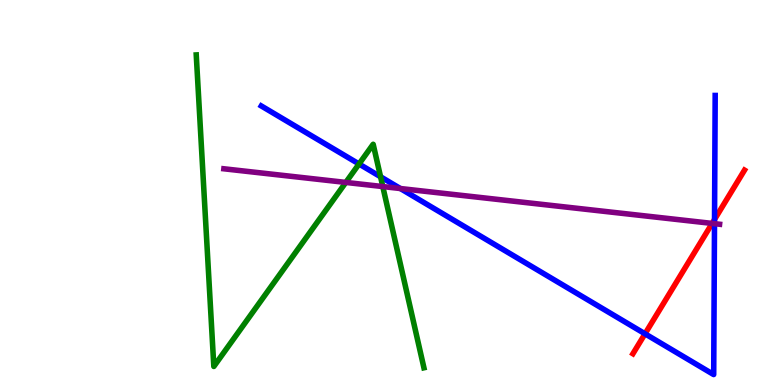[{'lines': ['blue', 'red'], 'intersections': [{'x': 8.32, 'y': 1.33}, {'x': 9.22, 'y': 4.3}]}, {'lines': ['green', 'red'], 'intersections': []}, {'lines': ['purple', 'red'], 'intersections': [{'x': 9.19, 'y': 4.2}]}, {'lines': ['blue', 'green'], 'intersections': [{'x': 4.63, 'y': 5.74}, {'x': 4.91, 'y': 5.41}]}, {'lines': ['blue', 'purple'], 'intersections': [{'x': 5.17, 'y': 5.1}, {'x': 9.22, 'y': 4.19}]}, {'lines': ['green', 'purple'], 'intersections': [{'x': 4.46, 'y': 5.26}, {'x': 4.94, 'y': 5.15}]}]